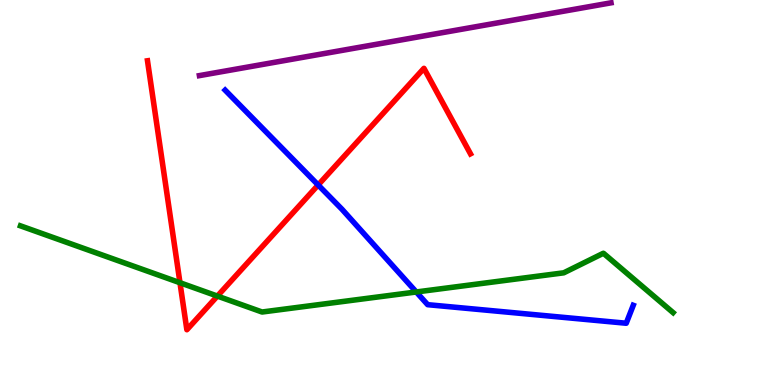[{'lines': ['blue', 'red'], 'intersections': [{'x': 4.11, 'y': 5.2}]}, {'lines': ['green', 'red'], 'intersections': [{'x': 2.32, 'y': 2.66}, {'x': 2.81, 'y': 2.31}]}, {'lines': ['purple', 'red'], 'intersections': []}, {'lines': ['blue', 'green'], 'intersections': [{'x': 5.37, 'y': 2.42}]}, {'lines': ['blue', 'purple'], 'intersections': []}, {'lines': ['green', 'purple'], 'intersections': []}]